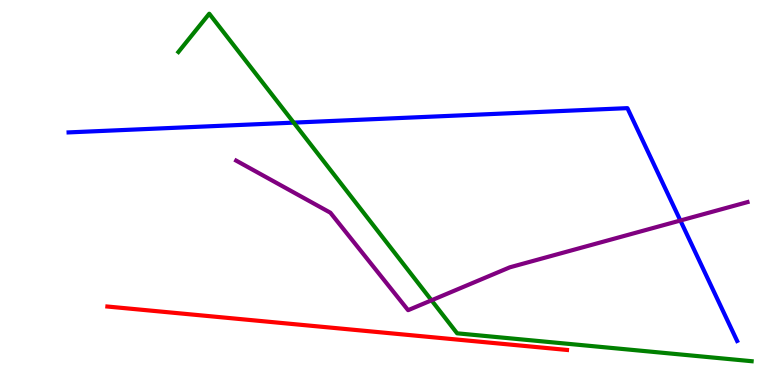[{'lines': ['blue', 'red'], 'intersections': []}, {'lines': ['green', 'red'], 'intersections': []}, {'lines': ['purple', 'red'], 'intersections': []}, {'lines': ['blue', 'green'], 'intersections': [{'x': 3.79, 'y': 6.81}]}, {'lines': ['blue', 'purple'], 'intersections': [{'x': 8.78, 'y': 4.27}]}, {'lines': ['green', 'purple'], 'intersections': [{'x': 5.57, 'y': 2.2}]}]